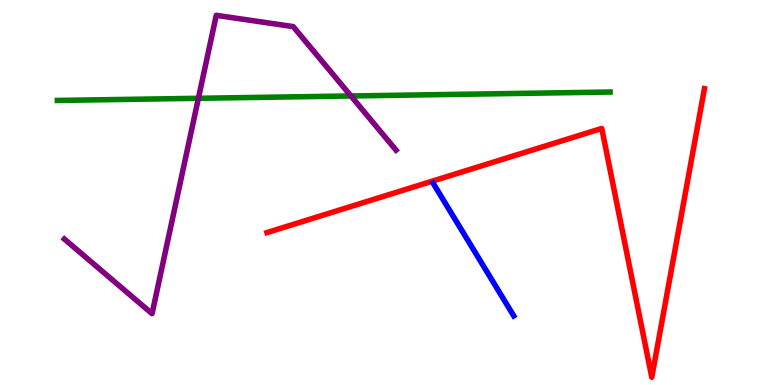[{'lines': ['blue', 'red'], 'intersections': []}, {'lines': ['green', 'red'], 'intersections': []}, {'lines': ['purple', 'red'], 'intersections': []}, {'lines': ['blue', 'green'], 'intersections': []}, {'lines': ['blue', 'purple'], 'intersections': []}, {'lines': ['green', 'purple'], 'intersections': [{'x': 2.56, 'y': 7.45}, {'x': 4.53, 'y': 7.51}]}]